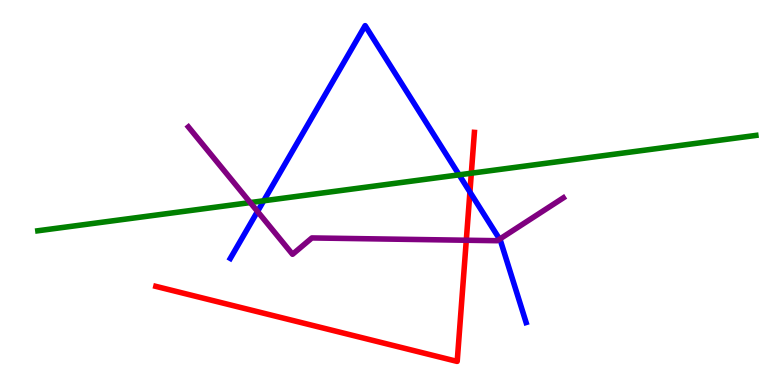[{'lines': ['blue', 'red'], 'intersections': [{'x': 6.06, 'y': 5.01}]}, {'lines': ['green', 'red'], 'intersections': [{'x': 6.08, 'y': 5.5}]}, {'lines': ['purple', 'red'], 'intersections': [{'x': 6.02, 'y': 3.76}]}, {'lines': ['blue', 'green'], 'intersections': [{'x': 3.4, 'y': 4.78}, {'x': 5.92, 'y': 5.46}]}, {'lines': ['blue', 'purple'], 'intersections': [{'x': 3.32, 'y': 4.51}, {'x': 6.45, 'y': 3.79}]}, {'lines': ['green', 'purple'], 'intersections': [{'x': 3.23, 'y': 4.74}]}]